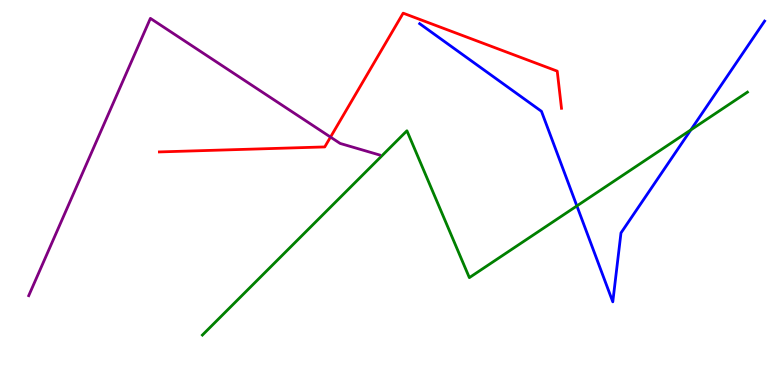[{'lines': ['blue', 'red'], 'intersections': []}, {'lines': ['green', 'red'], 'intersections': []}, {'lines': ['purple', 'red'], 'intersections': [{'x': 4.26, 'y': 6.44}]}, {'lines': ['blue', 'green'], 'intersections': [{'x': 7.44, 'y': 4.65}, {'x': 8.91, 'y': 6.63}]}, {'lines': ['blue', 'purple'], 'intersections': []}, {'lines': ['green', 'purple'], 'intersections': []}]